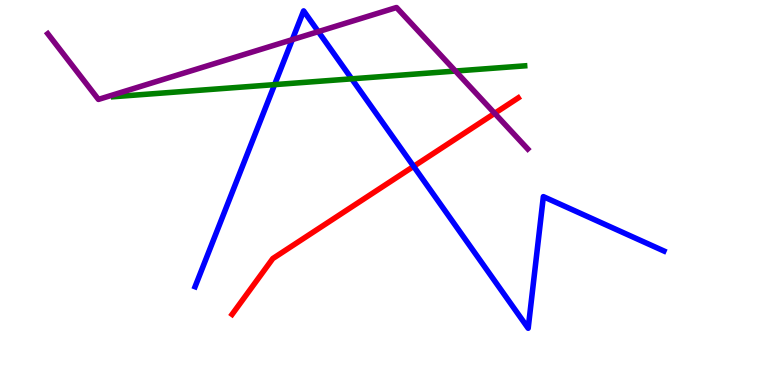[{'lines': ['blue', 'red'], 'intersections': [{'x': 5.34, 'y': 5.68}]}, {'lines': ['green', 'red'], 'intersections': []}, {'lines': ['purple', 'red'], 'intersections': [{'x': 6.38, 'y': 7.06}]}, {'lines': ['blue', 'green'], 'intersections': [{'x': 3.54, 'y': 7.8}, {'x': 4.54, 'y': 7.95}]}, {'lines': ['blue', 'purple'], 'intersections': [{'x': 3.77, 'y': 8.97}, {'x': 4.11, 'y': 9.18}]}, {'lines': ['green', 'purple'], 'intersections': [{'x': 5.88, 'y': 8.15}]}]